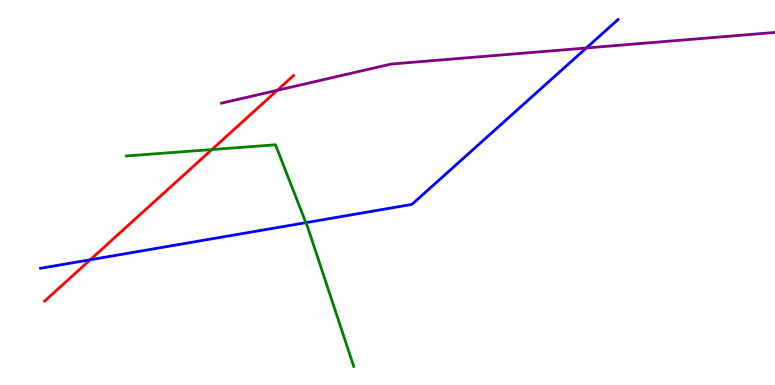[{'lines': ['blue', 'red'], 'intersections': [{'x': 1.16, 'y': 3.25}]}, {'lines': ['green', 'red'], 'intersections': [{'x': 2.73, 'y': 6.12}]}, {'lines': ['purple', 'red'], 'intersections': [{'x': 3.58, 'y': 7.65}]}, {'lines': ['blue', 'green'], 'intersections': [{'x': 3.95, 'y': 4.22}]}, {'lines': ['blue', 'purple'], 'intersections': [{'x': 7.57, 'y': 8.75}]}, {'lines': ['green', 'purple'], 'intersections': []}]